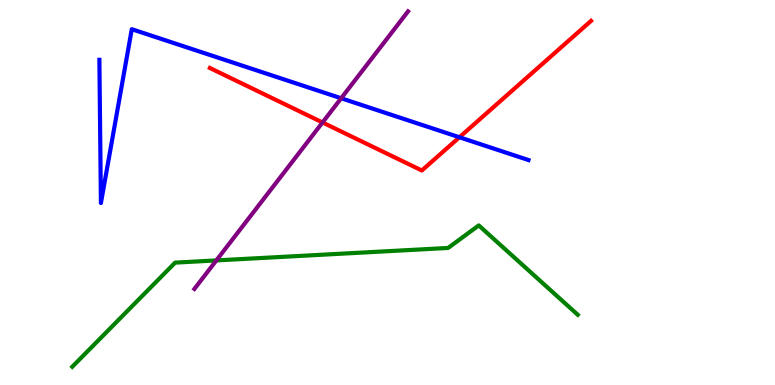[{'lines': ['blue', 'red'], 'intersections': [{'x': 5.93, 'y': 6.43}]}, {'lines': ['green', 'red'], 'intersections': []}, {'lines': ['purple', 'red'], 'intersections': [{'x': 4.16, 'y': 6.82}]}, {'lines': ['blue', 'green'], 'intersections': []}, {'lines': ['blue', 'purple'], 'intersections': [{'x': 4.4, 'y': 7.45}]}, {'lines': ['green', 'purple'], 'intersections': [{'x': 2.79, 'y': 3.24}]}]